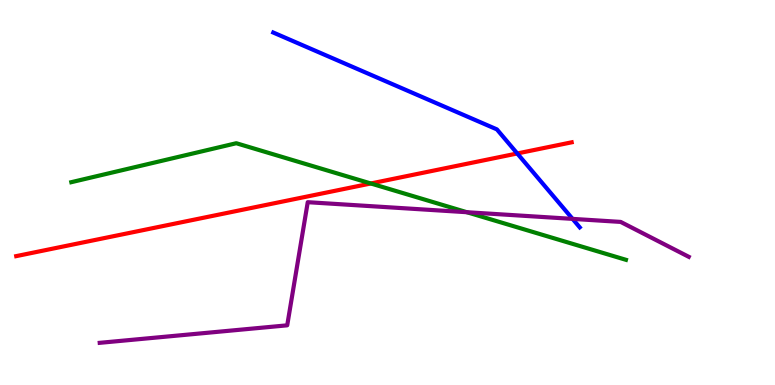[{'lines': ['blue', 'red'], 'intersections': [{'x': 6.67, 'y': 6.01}]}, {'lines': ['green', 'red'], 'intersections': [{'x': 4.78, 'y': 5.23}]}, {'lines': ['purple', 'red'], 'intersections': []}, {'lines': ['blue', 'green'], 'intersections': []}, {'lines': ['blue', 'purple'], 'intersections': [{'x': 7.39, 'y': 4.31}]}, {'lines': ['green', 'purple'], 'intersections': [{'x': 6.02, 'y': 4.49}]}]